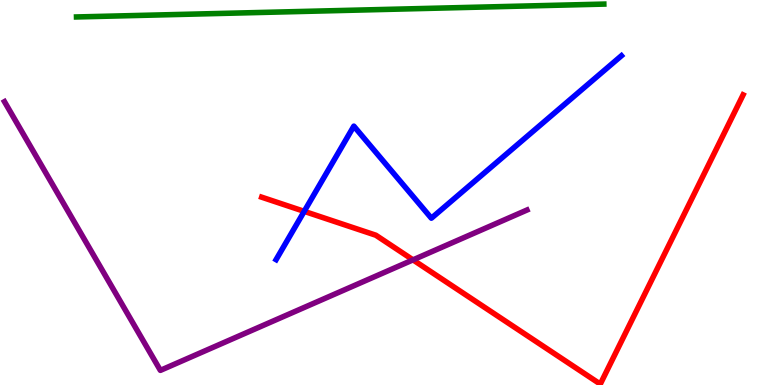[{'lines': ['blue', 'red'], 'intersections': [{'x': 3.93, 'y': 4.51}]}, {'lines': ['green', 'red'], 'intersections': []}, {'lines': ['purple', 'red'], 'intersections': [{'x': 5.33, 'y': 3.25}]}, {'lines': ['blue', 'green'], 'intersections': []}, {'lines': ['blue', 'purple'], 'intersections': []}, {'lines': ['green', 'purple'], 'intersections': []}]